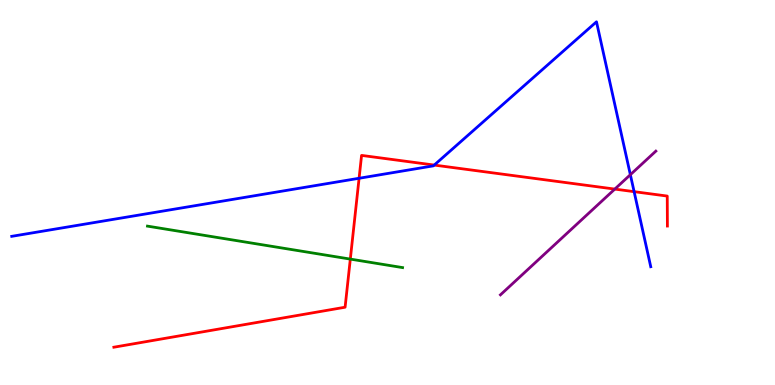[{'lines': ['blue', 'red'], 'intersections': [{'x': 4.63, 'y': 5.37}, {'x': 5.6, 'y': 5.71}, {'x': 8.18, 'y': 5.02}]}, {'lines': ['green', 'red'], 'intersections': [{'x': 4.52, 'y': 3.27}]}, {'lines': ['purple', 'red'], 'intersections': [{'x': 7.93, 'y': 5.09}]}, {'lines': ['blue', 'green'], 'intersections': []}, {'lines': ['blue', 'purple'], 'intersections': [{'x': 8.13, 'y': 5.46}]}, {'lines': ['green', 'purple'], 'intersections': []}]